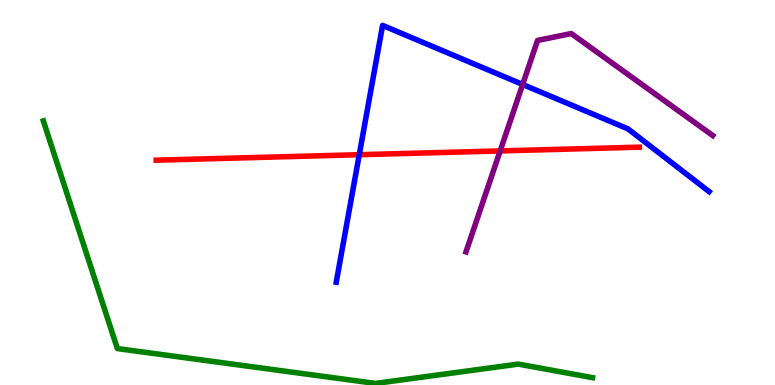[{'lines': ['blue', 'red'], 'intersections': [{'x': 4.64, 'y': 5.98}]}, {'lines': ['green', 'red'], 'intersections': []}, {'lines': ['purple', 'red'], 'intersections': [{'x': 6.45, 'y': 6.08}]}, {'lines': ['blue', 'green'], 'intersections': []}, {'lines': ['blue', 'purple'], 'intersections': [{'x': 6.74, 'y': 7.81}]}, {'lines': ['green', 'purple'], 'intersections': []}]